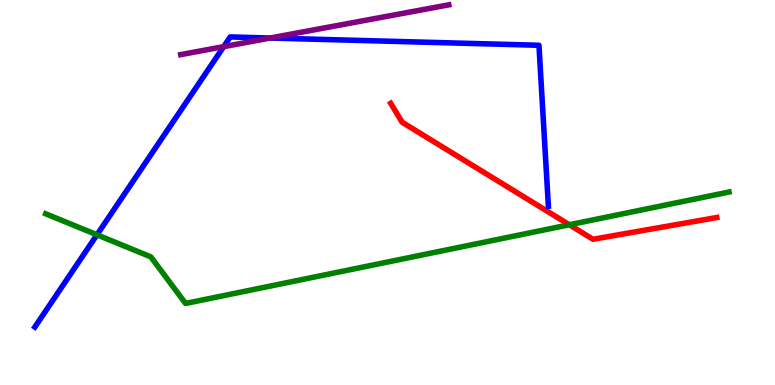[{'lines': ['blue', 'red'], 'intersections': []}, {'lines': ['green', 'red'], 'intersections': [{'x': 7.35, 'y': 4.16}]}, {'lines': ['purple', 'red'], 'intersections': []}, {'lines': ['blue', 'green'], 'intersections': [{'x': 1.25, 'y': 3.9}]}, {'lines': ['blue', 'purple'], 'intersections': [{'x': 2.89, 'y': 8.79}, {'x': 3.49, 'y': 9.01}]}, {'lines': ['green', 'purple'], 'intersections': []}]